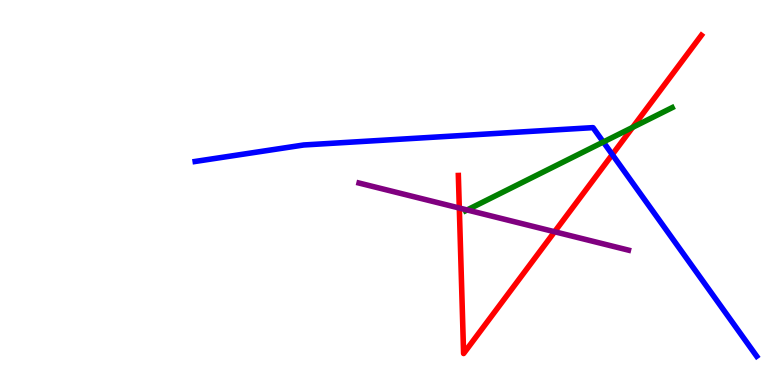[{'lines': ['blue', 'red'], 'intersections': [{'x': 7.9, 'y': 5.99}]}, {'lines': ['green', 'red'], 'intersections': [{'x': 8.16, 'y': 6.69}]}, {'lines': ['purple', 'red'], 'intersections': [{'x': 5.93, 'y': 4.6}, {'x': 7.16, 'y': 3.98}]}, {'lines': ['blue', 'green'], 'intersections': [{'x': 7.78, 'y': 6.31}]}, {'lines': ['blue', 'purple'], 'intersections': []}, {'lines': ['green', 'purple'], 'intersections': [{'x': 6.03, 'y': 4.55}]}]